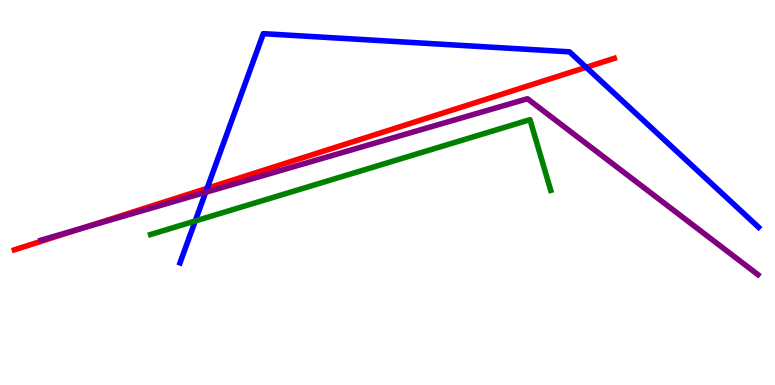[{'lines': ['blue', 'red'], 'intersections': [{'x': 2.67, 'y': 5.11}, {'x': 7.56, 'y': 8.25}]}, {'lines': ['green', 'red'], 'intersections': []}, {'lines': ['purple', 'red'], 'intersections': [{'x': 1.07, 'y': 4.08}]}, {'lines': ['blue', 'green'], 'intersections': [{'x': 2.52, 'y': 4.26}]}, {'lines': ['blue', 'purple'], 'intersections': [{'x': 2.65, 'y': 5.01}]}, {'lines': ['green', 'purple'], 'intersections': []}]